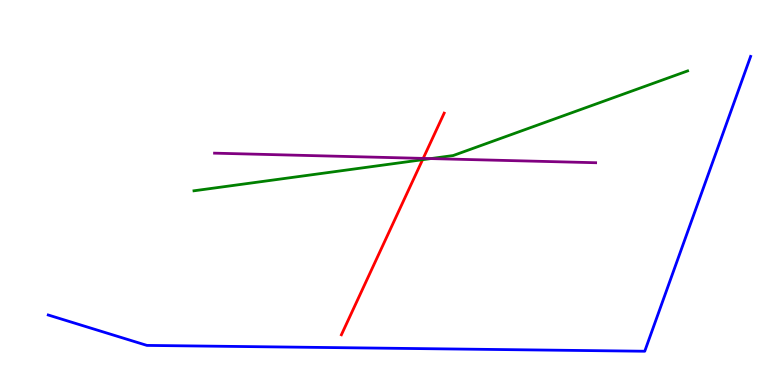[{'lines': ['blue', 'red'], 'intersections': []}, {'lines': ['green', 'red'], 'intersections': [{'x': 5.45, 'y': 5.85}]}, {'lines': ['purple', 'red'], 'intersections': [{'x': 5.46, 'y': 5.89}]}, {'lines': ['blue', 'green'], 'intersections': []}, {'lines': ['blue', 'purple'], 'intersections': []}, {'lines': ['green', 'purple'], 'intersections': [{'x': 5.56, 'y': 5.88}]}]